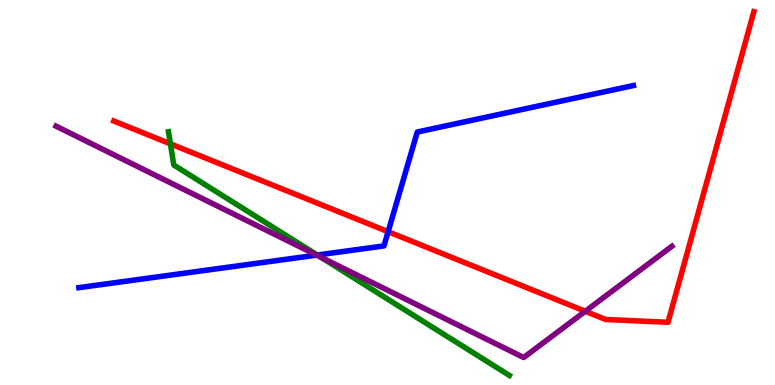[{'lines': ['blue', 'red'], 'intersections': [{'x': 5.01, 'y': 3.98}]}, {'lines': ['green', 'red'], 'intersections': [{'x': 2.2, 'y': 6.26}]}, {'lines': ['purple', 'red'], 'intersections': [{'x': 7.55, 'y': 1.92}]}, {'lines': ['blue', 'green'], 'intersections': [{'x': 4.09, 'y': 3.38}]}, {'lines': ['blue', 'purple'], 'intersections': [{'x': 4.09, 'y': 3.37}]}, {'lines': ['green', 'purple'], 'intersections': [{'x': 4.14, 'y': 3.32}]}]